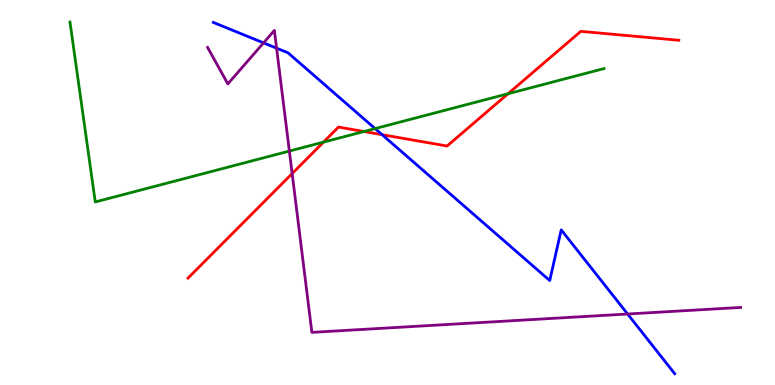[{'lines': ['blue', 'red'], 'intersections': [{'x': 4.93, 'y': 6.5}]}, {'lines': ['green', 'red'], 'intersections': [{'x': 4.17, 'y': 6.31}, {'x': 4.7, 'y': 6.58}, {'x': 6.56, 'y': 7.56}]}, {'lines': ['purple', 'red'], 'intersections': [{'x': 3.77, 'y': 5.49}]}, {'lines': ['blue', 'green'], 'intersections': [{'x': 4.84, 'y': 6.66}]}, {'lines': ['blue', 'purple'], 'intersections': [{'x': 3.4, 'y': 8.89}, {'x': 3.57, 'y': 8.75}, {'x': 8.1, 'y': 1.84}]}, {'lines': ['green', 'purple'], 'intersections': [{'x': 3.73, 'y': 6.08}]}]